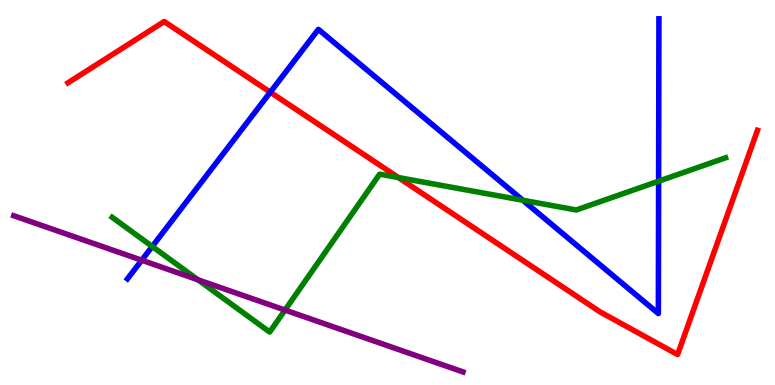[{'lines': ['blue', 'red'], 'intersections': [{'x': 3.49, 'y': 7.6}]}, {'lines': ['green', 'red'], 'intersections': [{'x': 5.14, 'y': 5.39}]}, {'lines': ['purple', 'red'], 'intersections': []}, {'lines': ['blue', 'green'], 'intersections': [{'x': 1.96, 'y': 3.6}, {'x': 6.75, 'y': 4.8}, {'x': 8.5, 'y': 5.29}]}, {'lines': ['blue', 'purple'], 'intersections': [{'x': 1.83, 'y': 3.24}]}, {'lines': ['green', 'purple'], 'intersections': [{'x': 2.55, 'y': 2.73}, {'x': 3.68, 'y': 1.95}]}]